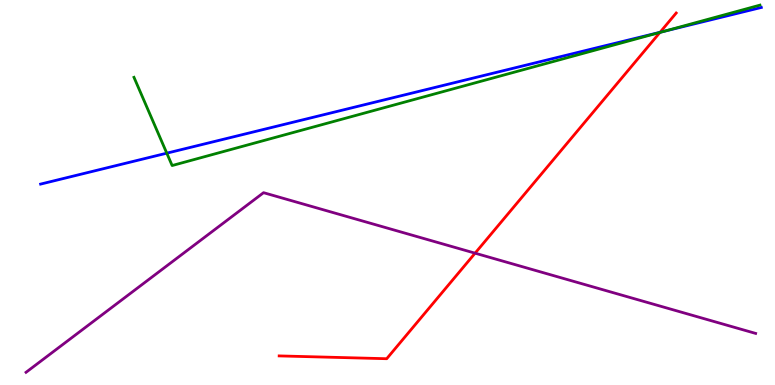[{'lines': ['blue', 'red'], 'intersections': [{'x': 8.52, 'y': 9.16}]}, {'lines': ['green', 'red'], 'intersections': [{'x': 8.52, 'y': 9.16}]}, {'lines': ['purple', 'red'], 'intersections': [{'x': 6.13, 'y': 3.42}]}, {'lines': ['blue', 'green'], 'intersections': [{'x': 2.15, 'y': 6.02}, {'x': 8.57, 'y': 9.19}]}, {'lines': ['blue', 'purple'], 'intersections': []}, {'lines': ['green', 'purple'], 'intersections': []}]